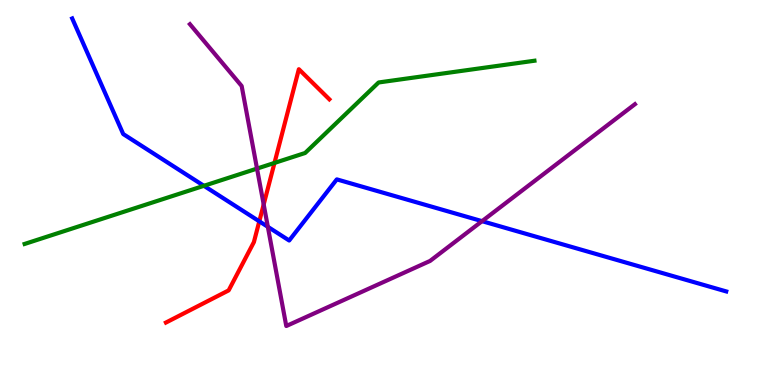[{'lines': ['blue', 'red'], 'intersections': [{'x': 3.35, 'y': 4.25}]}, {'lines': ['green', 'red'], 'intersections': [{'x': 3.54, 'y': 5.77}]}, {'lines': ['purple', 'red'], 'intersections': [{'x': 3.4, 'y': 4.69}]}, {'lines': ['blue', 'green'], 'intersections': [{'x': 2.63, 'y': 5.17}]}, {'lines': ['blue', 'purple'], 'intersections': [{'x': 3.46, 'y': 4.11}, {'x': 6.22, 'y': 4.26}]}, {'lines': ['green', 'purple'], 'intersections': [{'x': 3.32, 'y': 5.62}]}]